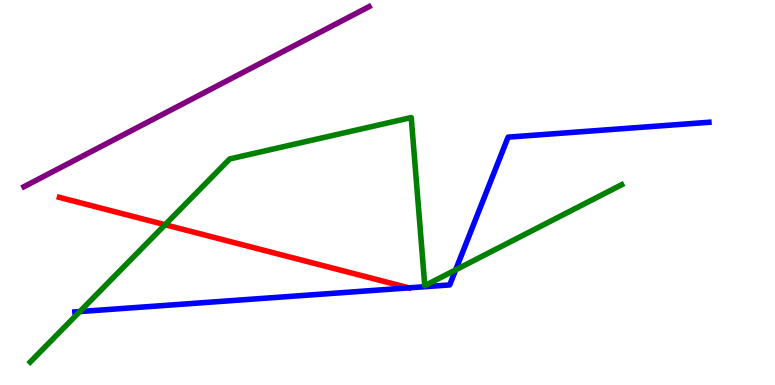[{'lines': ['blue', 'red'], 'intersections': [{'x': 5.28, 'y': 2.52}]}, {'lines': ['green', 'red'], 'intersections': [{'x': 2.13, 'y': 4.16}]}, {'lines': ['purple', 'red'], 'intersections': []}, {'lines': ['blue', 'green'], 'intersections': [{'x': 1.03, 'y': 1.91}, {'x': 5.88, 'y': 2.99}]}, {'lines': ['blue', 'purple'], 'intersections': []}, {'lines': ['green', 'purple'], 'intersections': []}]